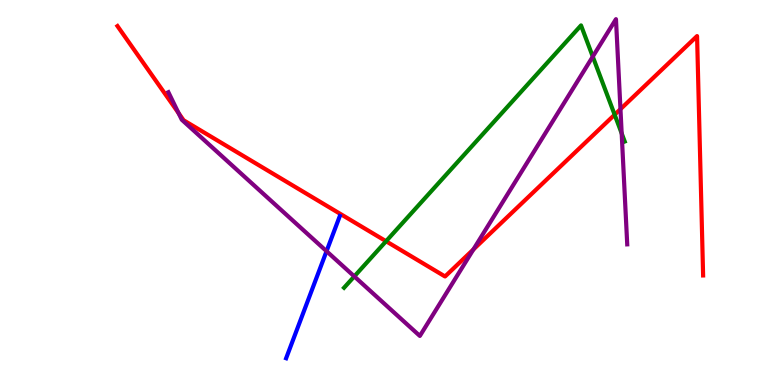[{'lines': ['blue', 'red'], 'intersections': []}, {'lines': ['green', 'red'], 'intersections': [{'x': 4.98, 'y': 3.73}, {'x': 7.93, 'y': 7.02}]}, {'lines': ['purple', 'red'], 'intersections': [{'x': 2.3, 'y': 7.06}, {'x': 6.11, 'y': 3.52}, {'x': 8.01, 'y': 7.17}]}, {'lines': ['blue', 'green'], 'intersections': []}, {'lines': ['blue', 'purple'], 'intersections': [{'x': 4.21, 'y': 3.48}]}, {'lines': ['green', 'purple'], 'intersections': [{'x': 4.57, 'y': 2.82}, {'x': 7.65, 'y': 8.53}, {'x': 8.02, 'y': 6.53}]}]